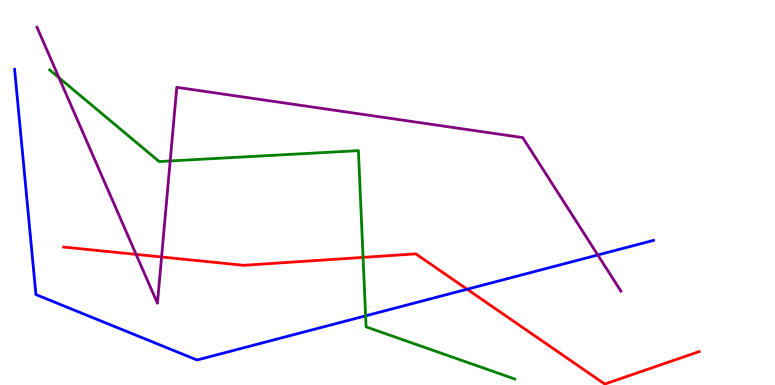[{'lines': ['blue', 'red'], 'intersections': [{'x': 6.03, 'y': 2.49}]}, {'lines': ['green', 'red'], 'intersections': [{'x': 4.68, 'y': 3.31}]}, {'lines': ['purple', 'red'], 'intersections': [{'x': 1.76, 'y': 3.39}, {'x': 2.08, 'y': 3.33}]}, {'lines': ['blue', 'green'], 'intersections': [{'x': 4.72, 'y': 1.8}]}, {'lines': ['blue', 'purple'], 'intersections': [{'x': 7.71, 'y': 3.38}]}, {'lines': ['green', 'purple'], 'intersections': [{'x': 0.761, 'y': 7.98}, {'x': 2.2, 'y': 5.82}]}]